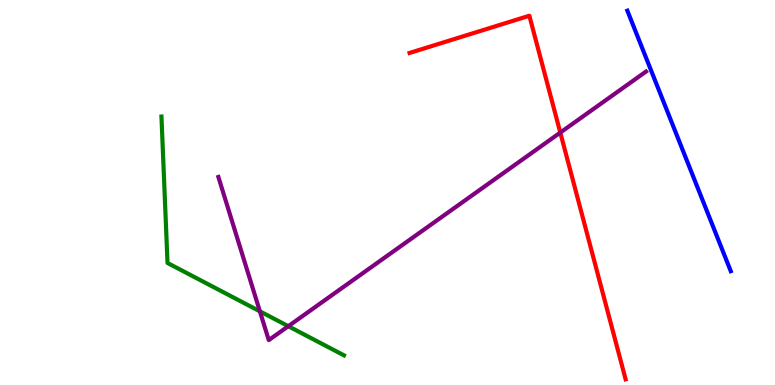[{'lines': ['blue', 'red'], 'intersections': []}, {'lines': ['green', 'red'], 'intersections': []}, {'lines': ['purple', 'red'], 'intersections': [{'x': 7.23, 'y': 6.56}]}, {'lines': ['blue', 'green'], 'intersections': []}, {'lines': ['blue', 'purple'], 'intersections': []}, {'lines': ['green', 'purple'], 'intersections': [{'x': 3.35, 'y': 1.91}, {'x': 3.72, 'y': 1.53}]}]